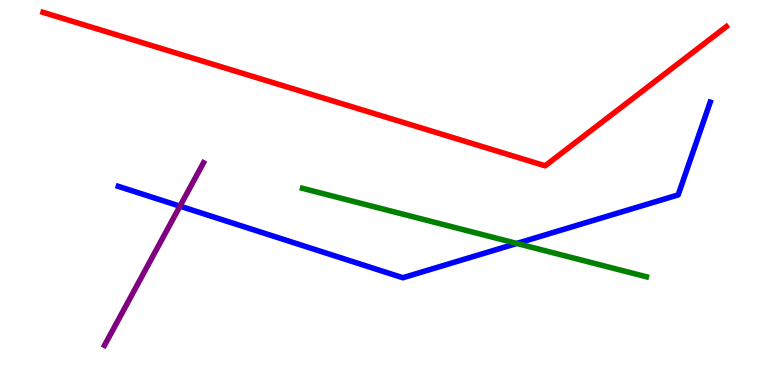[{'lines': ['blue', 'red'], 'intersections': []}, {'lines': ['green', 'red'], 'intersections': []}, {'lines': ['purple', 'red'], 'intersections': []}, {'lines': ['blue', 'green'], 'intersections': [{'x': 6.67, 'y': 3.68}]}, {'lines': ['blue', 'purple'], 'intersections': [{'x': 2.32, 'y': 4.65}]}, {'lines': ['green', 'purple'], 'intersections': []}]